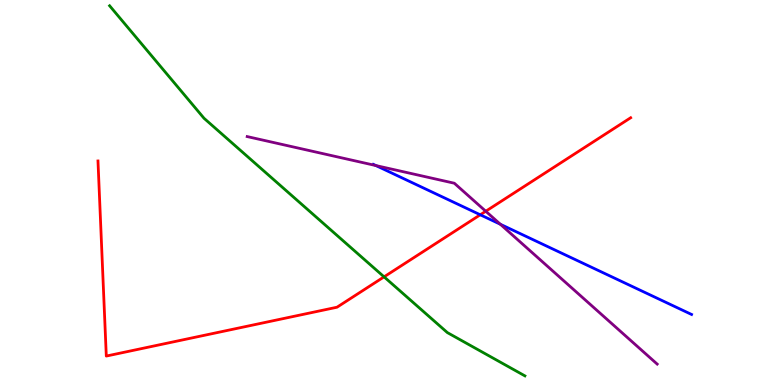[{'lines': ['blue', 'red'], 'intersections': [{'x': 6.2, 'y': 4.42}]}, {'lines': ['green', 'red'], 'intersections': [{'x': 4.96, 'y': 2.81}]}, {'lines': ['purple', 'red'], 'intersections': [{'x': 6.27, 'y': 4.51}]}, {'lines': ['blue', 'green'], 'intersections': []}, {'lines': ['blue', 'purple'], 'intersections': [{'x': 4.85, 'y': 5.7}, {'x': 6.46, 'y': 4.18}]}, {'lines': ['green', 'purple'], 'intersections': []}]